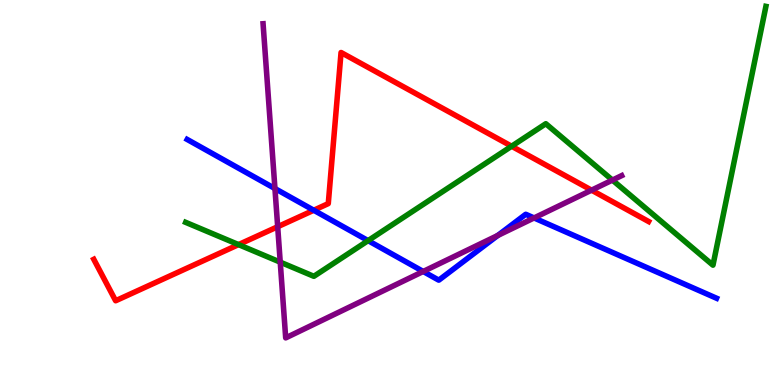[{'lines': ['blue', 'red'], 'intersections': [{'x': 4.05, 'y': 4.54}]}, {'lines': ['green', 'red'], 'intersections': [{'x': 3.08, 'y': 3.65}, {'x': 6.6, 'y': 6.2}]}, {'lines': ['purple', 'red'], 'intersections': [{'x': 3.58, 'y': 4.11}, {'x': 7.63, 'y': 5.06}]}, {'lines': ['blue', 'green'], 'intersections': [{'x': 4.75, 'y': 3.75}]}, {'lines': ['blue', 'purple'], 'intersections': [{'x': 3.55, 'y': 5.1}, {'x': 5.46, 'y': 2.95}, {'x': 6.42, 'y': 3.88}, {'x': 6.89, 'y': 4.34}]}, {'lines': ['green', 'purple'], 'intersections': [{'x': 3.62, 'y': 3.19}, {'x': 7.9, 'y': 5.32}]}]